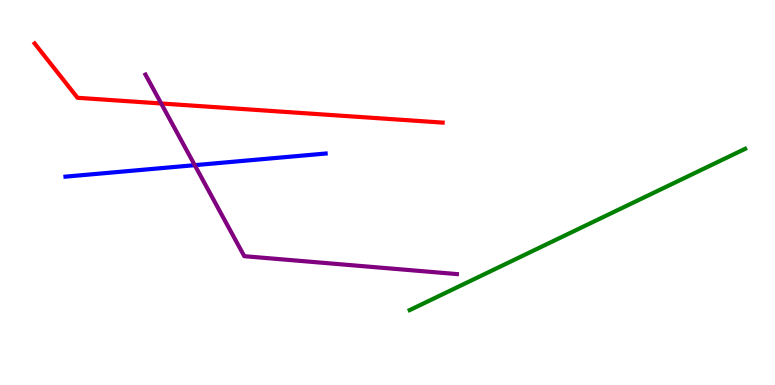[{'lines': ['blue', 'red'], 'intersections': []}, {'lines': ['green', 'red'], 'intersections': []}, {'lines': ['purple', 'red'], 'intersections': [{'x': 2.08, 'y': 7.31}]}, {'lines': ['blue', 'green'], 'intersections': []}, {'lines': ['blue', 'purple'], 'intersections': [{'x': 2.51, 'y': 5.71}]}, {'lines': ['green', 'purple'], 'intersections': []}]